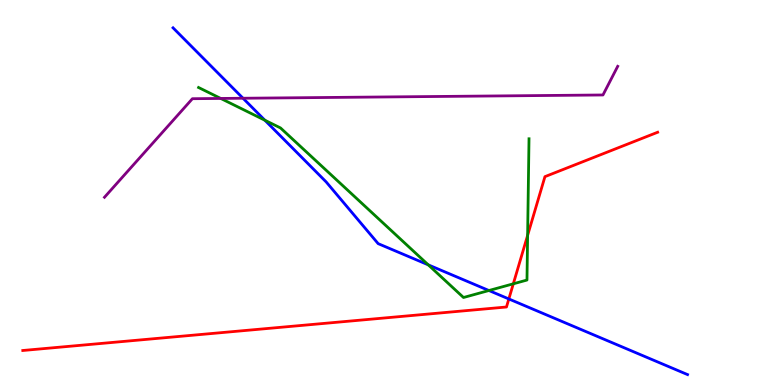[{'lines': ['blue', 'red'], 'intersections': [{'x': 6.57, 'y': 2.23}]}, {'lines': ['green', 'red'], 'intersections': [{'x': 6.62, 'y': 2.63}, {'x': 6.81, 'y': 3.89}]}, {'lines': ['purple', 'red'], 'intersections': []}, {'lines': ['blue', 'green'], 'intersections': [{'x': 3.42, 'y': 6.88}, {'x': 5.53, 'y': 3.12}, {'x': 6.31, 'y': 2.45}]}, {'lines': ['blue', 'purple'], 'intersections': [{'x': 3.14, 'y': 7.45}]}, {'lines': ['green', 'purple'], 'intersections': [{'x': 2.85, 'y': 7.44}]}]